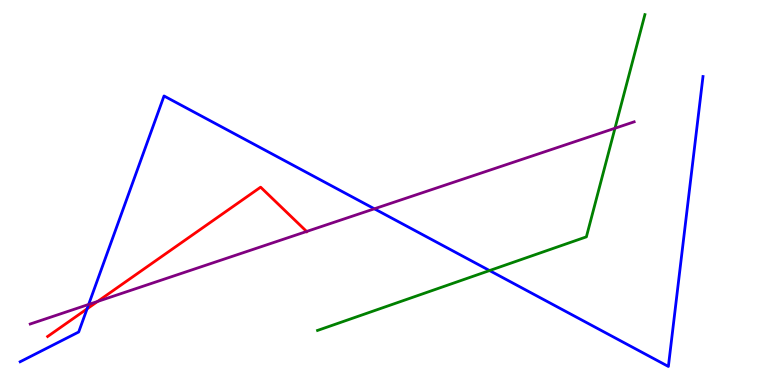[{'lines': ['blue', 'red'], 'intersections': [{'x': 1.12, 'y': 1.98}]}, {'lines': ['green', 'red'], 'intersections': []}, {'lines': ['purple', 'red'], 'intersections': [{'x': 1.26, 'y': 2.17}, {'x': 3.96, 'y': 3.99}]}, {'lines': ['blue', 'green'], 'intersections': [{'x': 6.32, 'y': 2.97}]}, {'lines': ['blue', 'purple'], 'intersections': [{'x': 1.14, 'y': 2.09}, {'x': 4.83, 'y': 4.58}]}, {'lines': ['green', 'purple'], 'intersections': [{'x': 7.94, 'y': 6.67}]}]